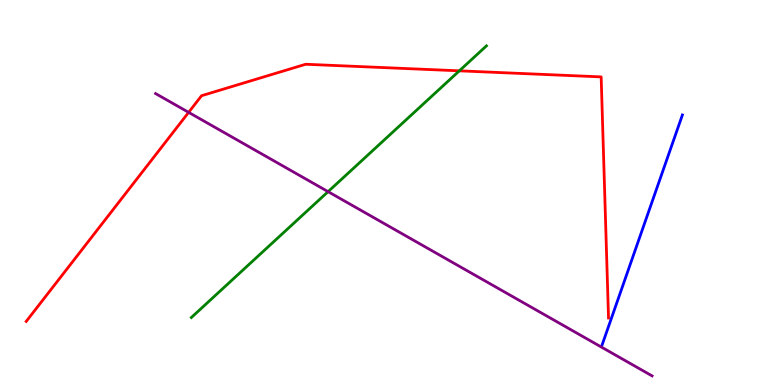[{'lines': ['blue', 'red'], 'intersections': []}, {'lines': ['green', 'red'], 'intersections': [{'x': 5.93, 'y': 8.16}]}, {'lines': ['purple', 'red'], 'intersections': [{'x': 2.43, 'y': 7.08}]}, {'lines': ['blue', 'green'], 'intersections': []}, {'lines': ['blue', 'purple'], 'intersections': []}, {'lines': ['green', 'purple'], 'intersections': [{'x': 4.23, 'y': 5.02}]}]